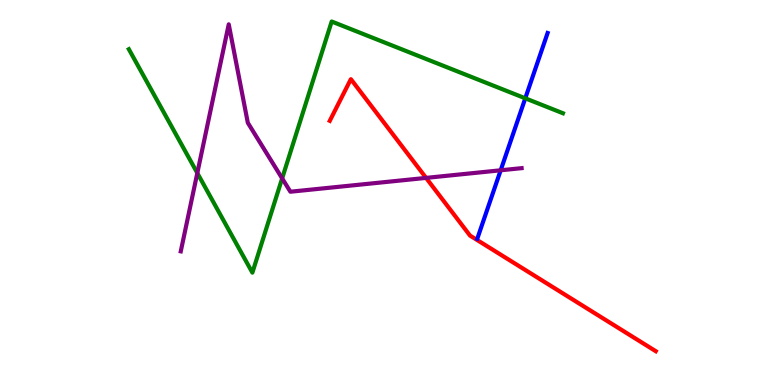[{'lines': ['blue', 'red'], 'intersections': []}, {'lines': ['green', 'red'], 'intersections': []}, {'lines': ['purple', 'red'], 'intersections': [{'x': 5.5, 'y': 5.38}]}, {'lines': ['blue', 'green'], 'intersections': [{'x': 6.78, 'y': 7.45}]}, {'lines': ['blue', 'purple'], 'intersections': [{'x': 6.46, 'y': 5.58}]}, {'lines': ['green', 'purple'], 'intersections': [{'x': 2.55, 'y': 5.51}, {'x': 3.64, 'y': 5.37}]}]